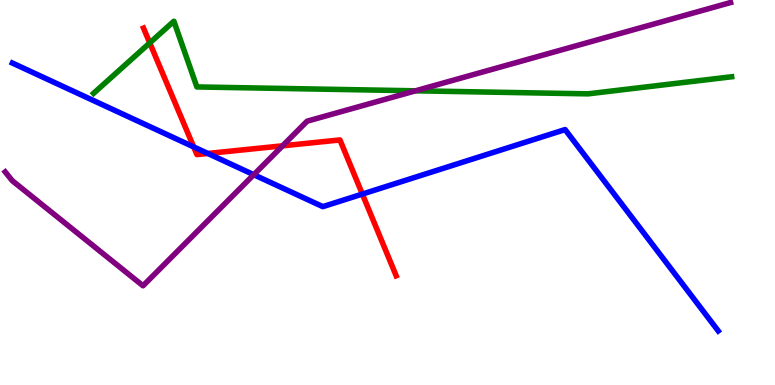[{'lines': ['blue', 'red'], 'intersections': [{'x': 2.5, 'y': 6.18}, {'x': 2.68, 'y': 6.01}, {'x': 4.68, 'y': 4.96}]}, {'lines': ['green', 'red'], 'intersections': [{'x': 1.93, 'y': 8.89}]}, {'lines': ['purple', 'red'], 'intersections': [{'x': 3.65, 'y': 6.21}]}, {'lines': ['blue', 'green'], 'intersections': []}, {'lines': ['blue', 'purple'], 'intersections': [{'x': 3.27, 'y': 5.46}]}, {'lines': ['green', 'purple'], 'intersections': [{'x': 5.36, 'y': 7.64}]}]